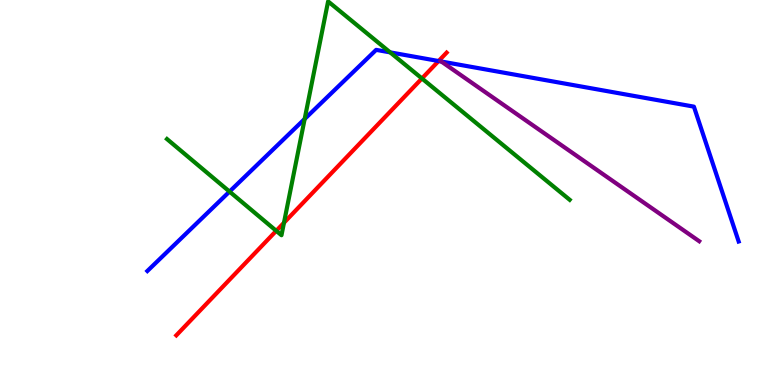[{'lines': ['blue', 'red'], 'intersections': [{'x': 5.66, 'y': 8.41}]}, {'lines': ['green', 'red'], 'intersections': [{'x': 3.56, 'y': 4.0}, {'x': 3.66, 'y': 4.21}, {'x': 5.44, 'y': 7.96}]}, {'lines': ['purple', 'red'], 'intersections': []}, {'lines': ['blue', 'green'], 'intersections': [{'x': 2.96, 'y': 5.02}, {'x': 3.93, 'y': 6.91}, {'x': 5.03, 'y': 8.64}]}, {'lines': ['blue', 'purple'], 'intersections': [{'x': 5.69, 'y': 8.4}]}, {'lines': ['green', 'purple'], 'intersections': []}]